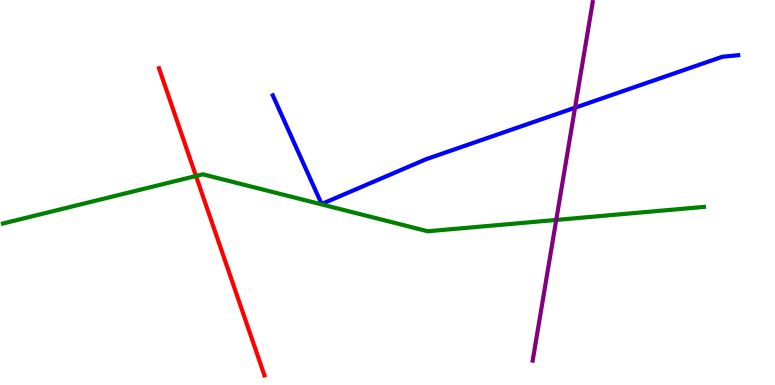[{'lines': ['blue', 'red'], 'intersections': []}, {'lines': ['green', 'red'], 'intersections': [{'x': 2.53, 'y': 5.43}]}, {'lines': ['purple', 'red'], 'intersections': []}, {'lines': ['blue', 'green'], 'intersections': []}, {'lines': ['blue', 'purple'], 'intersections': [{'x': 7.42, 'y': 7.2}]}, {'lines': ['green', 'purple'], 'intersections': [{'x': 7.18, 'y': 4.29}]}]